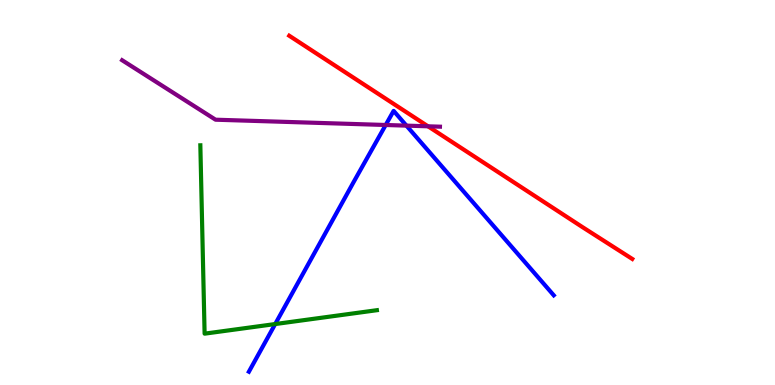[{'lines': ['blue', 'red'], 'intersections': []}, {'lines': ['green', 'red'], 'intersections': []}, {'lines': ['purple', 'red'], 'intersections': [{'x': 5.52, 'y': 6.72}]}, {'lines': ['blue', 'green'], 'intersections': [{'x': 3.55, 'y': 1.58}]}, {'lines': ['blue', 'purple'], 'intersections': [{'x': 4.98, 'y': 6.75}, {'x': 5.24, 'y': 6.74}]}, {'lines': ['green', 'purple'], 'intersections': []}]